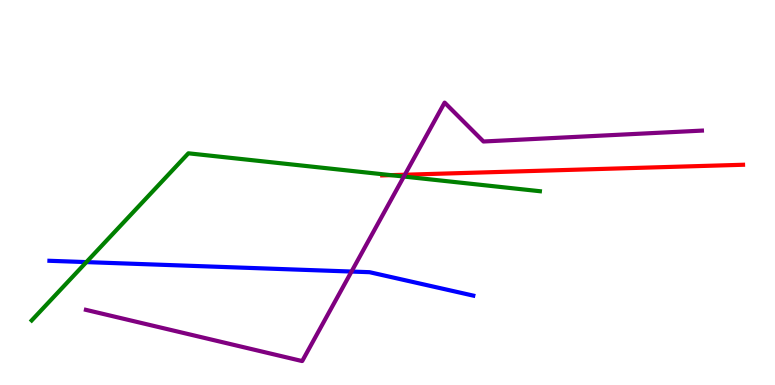[{'lines': ['blue', 'red'], 'intersections': []}, {'lines': ['green', 'red'], 'intersections': [{'x': 5.04, 'y': 5.45}]}, {'lines': ['purple', 'red'], 'intersections': [{'x': 5.22, 'y': 5.46}]}, {'lines': ['blue', 'green'], 'intersections': [{'x': 1.11, 'y': 3.19}]}, {'lines': ['blue', 'purple'], 'intersections': [{'x': 4.54, 'y': 2.95}]}, {'lines': ['green', 'purple'], 'intersections': [{'x': 5.21, 'y': 5.41}]}]